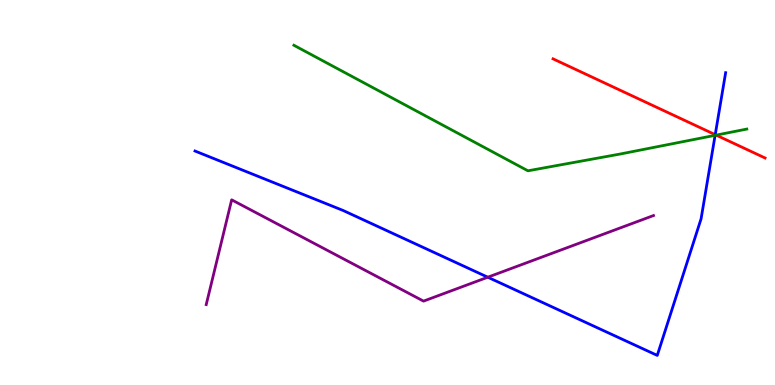[{'lines': ['blue', 'red'], 'intersections': [{'x': 9.23, 'y': 6.5}]}, {'lines': ['green', 'red'], 'intersections': [{'x': 9.24, 'y': 6.49}]}, {'lines': ['purple', 'red'], 'intersections': []}, {'lines': ['blue', 'green'], 'intersections': [{'x': 9.23, 'y': 6.49}]}, {'lines': ['blue', 'purple'], 'intersections': [{'x': 6.29, 'y': 2.8}]}, {'lines': ['green', 'purple'], 'intersections': []}]